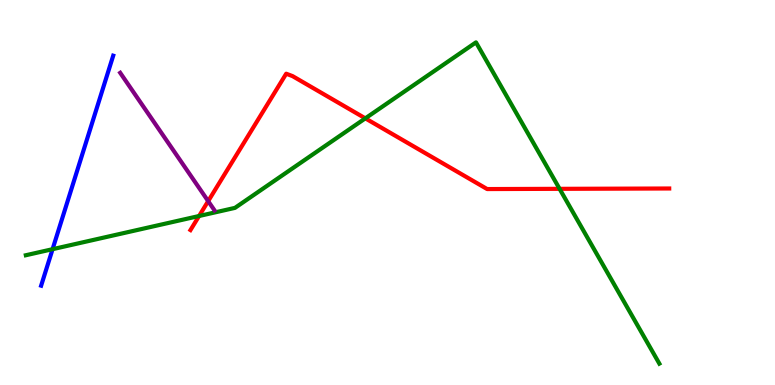[{'lines': ['blue', 'red'], 'intersections': []}, {'lines': ['green', 'red'], 'intersections': [{'x': 2.57, 'y': 4.39}, {'x': 4.71, 'y': 6.93}, {'x': 7.22, 'y': 5.1}]}, {'lines': ['purple', 'red'], 'intersections': [{'x': 2.69, 'y': 4.78}]}, {'lines': ['blue', 'green'], 'intersections': [{'x': 0.678, 'y': 3.53}]}, {'lines': ['blue', 'purple'], 'intersections': []}, {'lines': ['green', 'purple'], 'intersections': []}]